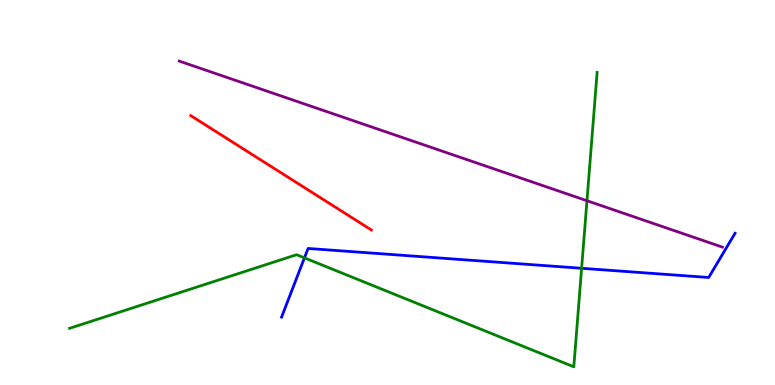[{'lines': ['blue', 'red'], 'intersections': []}, {'lines': ['green', 'red'], 'intersections': []}, {'lines': ['purple', 'red'], 'intersections': []}, {'lines': ['blue', 'green'], 'intersections': [{'x': 3.93, 'y': 3.3}, {'x': 7.5, 'y': 3.03}]}, {'lines': ['blue', 'purple'], 'intersections': []}, {'lines': ['green', 'purple'], 'intersections': [{'x': 7.57, 'y': 4.79}]}]